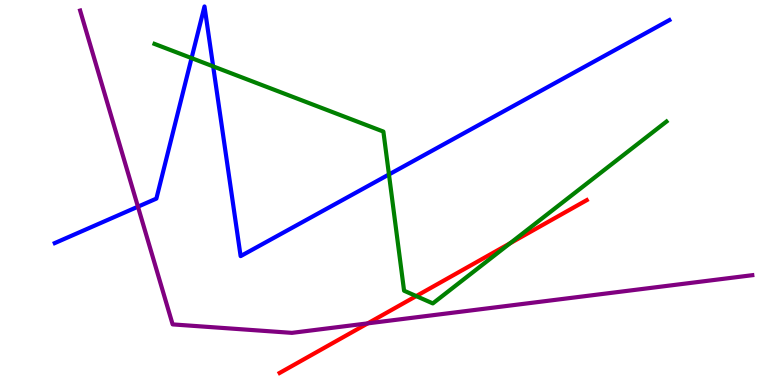[{'lines': ['blue', 'red'], 'intersections': []}, {'lines': ['green', 'red'], 'intersections': [{'x': 5.37, 'y': 2.31}, {'x': 6.58, 'y': 3.68}]}, {'lines': ['purple', 'red'], 'intersections': [{'x': 4.74, 'y': 1.6}]}, {'lines': ['blue', 'green'], 'intersections': [{'x': 2.47, 'y': 8.49}, {'x': 2.75, 'y': 8.28}, {'x': 5.02, 'y': 5.47}]}, {'lines': ['blue', 'purple'], 'intersections': [{'x': 1.78, 'y': 4.63}]}, {'lines': ['green', 'purple'], 'intersections': []}]